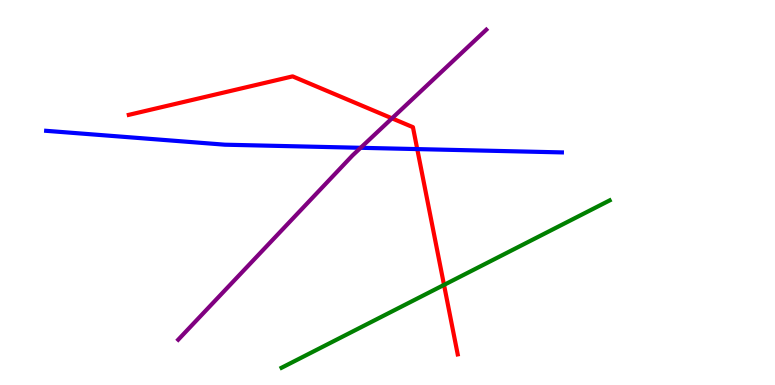[{'lines': ['blue', 'red'], 'intersections': [{'x': 5.38, 'y': 6.13}]}, {'lines': ['green', 'red'], 'intersections': [{'x': 5.73, 'y': 2.6}]}, {'lines': ['purple', 'red'], 'intersections': [{'x': 5.06, 'y': 6.93}]}, {'lines': ['blue', 'green'], 'intersections': []}, {'lines': ['blue', 'purple'], 'intersections': [{'x': 4.65, 'y': 6.16}]}, {'lines': ['green', 'purple'], 'intersections': []}]